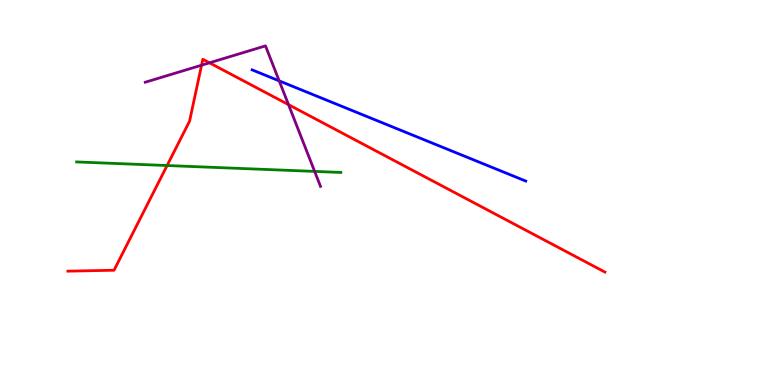[{'lines': ['blue', 'red'], 'intersections': []}, {'lines': ['green', 'red'], 'intersections': [{'x': 2.16, 'y': 5.7}]}, {'lines': ['purple', 'red'], 'intersections': [{'x': 2.6, 'y': 8.31}, {'x': 2.7, 'y': 8.37}, {'x': 3.72, 'y': 7.28}]}, {'lines': ['blue', 'green'], 'intersections': []}, {'lines': ['blue', 'purple'], 'intersections': [{'x': 3.6, 'y': 7.9}]}, {'lines': ['green', 'purple'], 'intersections': [{'x': 4.06, 'y': 5.55}]}]